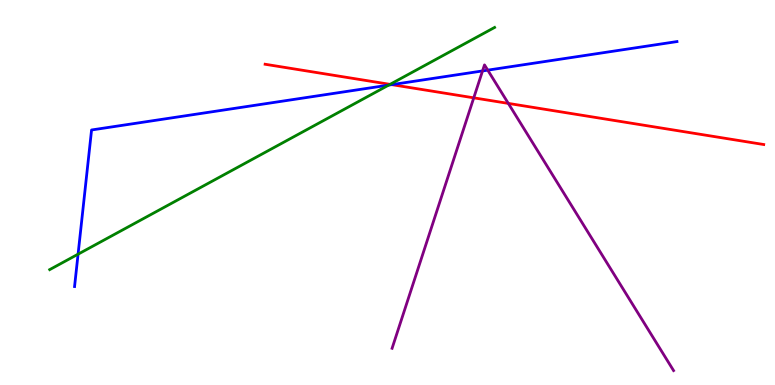[{'lines': ['blue', 'red'], 'intersections': [{'x': 5.06, 'y': 7.8}]}, {'lines': ['green', 'red'], 'intersections': [{'x': 5.03, 'y': 7.81}]}, {'lines': ['purple', 'red'], 'intersections': [{'x': 6.11, 'y': 7.46}, {'x': 6.56, 'y': 7.31}]}, {'lines': ['blue', 'green'], 'intersections': [{'x': 1.01, 'y': 3.4}, {'x': 5.01, 'y': 7.79}]}, {'lines': ['blue', 'purple'], 'intersections': [{'x': 6.23, 'y': 8.16}, {'x': 6.29, 'y': 8.18}]}, {'lines': ['green', 'purple'], 'intersections': []}]